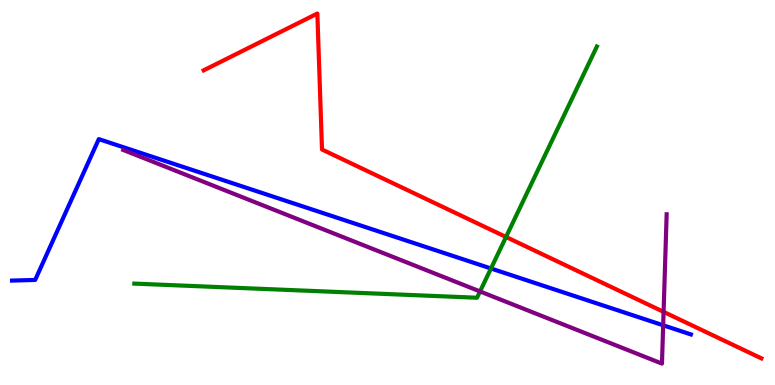[{'lines': ['blue', 'red'], 'intersections': []}, {'lines': ['green', 'red'], 'intersections': [{'x': 6.53, 'y': 3.84}]}, {'lines': ['purple', 'red'], 'intersections': [{'x': 8.56, 'y': 1.9}]}, {'lines': ['blue', 'green'], 'intersections': [{'x': 6.34, 'y': 3.03}]}, {'lines': ['blue', 'purple'], 'intersections': [{'x': 8.56, 'y': 1.55}]}, {'lines': ['green', 'purple'], 'intersections': [{'x': 6.19, 'y': 2.43}]}]